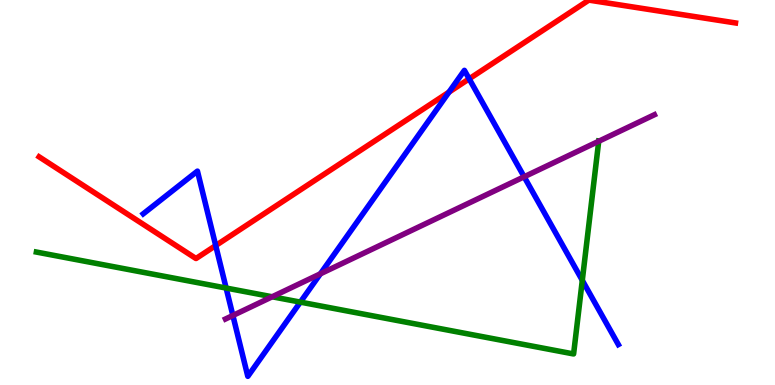[{'lines': ['blue', 'red'], 'intersections': [{'x': 2.78, 'y': 3.62}, {'x': 5.79, 'y': 7.61}, {'x': 6.05, 'y': 7.95}]}, {'lines': ['green', 'red'], 'intersections': []}, {'lines': ['purple', 'red'], 'intersections': []}, {'lines': ['blue', 'green'], 'intersections': [{'x': 2.92, 'y': 2.52}, {'x': 3.88, 'y': 2.15}, {'x': 7.51, 'y': 2.72}]}, {'lines': ['blue', 'purple'], 'intersections': [{'x': 3.0, 'y': 1.81}, {'x': 4.13, 'y': 2.89}, {'x': 6.76, 'y': 5.41}]}, {'lines': ['green', 'purple'], 'intersections': [{'x': 3.51, 'y': 2.29}, {'x': 7.73, 'y': 6.33}]}]